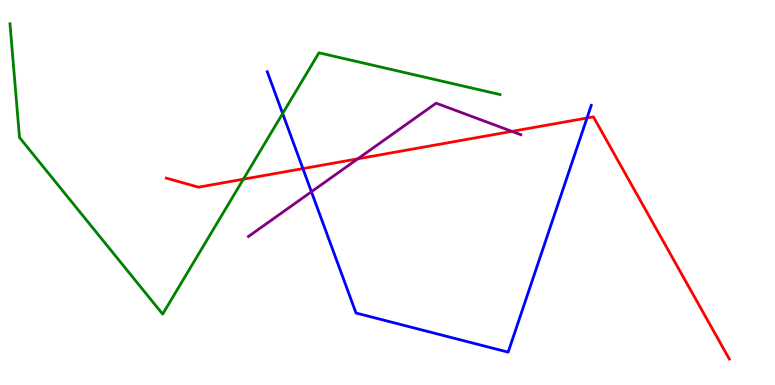[{'lines': ['blue', 'red'], 'intersections': [{'x': 3.91, 'y': 5.62}, {'x': 7.57, 'y': 6.93}]}, {'lines': ['green', 'red'], 'intersections': [{'x': 3.14, 'y': 5.35}]}, {'lines': ['purple', 'red'], 'intersections': [{'x': 4.62, 'y': 5.87}, {'x': 6.61, 'y': 6.59}]}, {'lines': ['blue', 'green'], 'intersections': [{'x': 3.65, 'y': 7.05}]}, {'lines': ['blue', 'purple'], 'intersections': [{'x': 4.02, 'y': 5.02}]}, {'lines': ['green', 'purple'], 'intersections': []}]